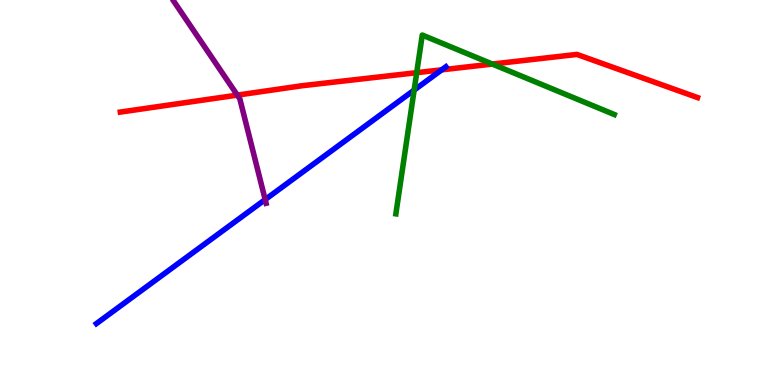[{'lines': ['blue', 'red'], 'intersections': [{'x': 5.7, 'y': 8.19}]}, {'lines': ['green', 'red'], 'intersections': [{'x': 5.38, 'y': 8.11}, {'x': 6.35, 'y': 8.34}]}, {'lines': ['purple', 'red'], 'intersections': [{'x': 3.06, 'y': 7.53}]}, {'lines': ['blue', 'green'], 'intersections': [{'x': 5.34, 'y': 7.66}]}, {'lines': ['blue', 'purple'], 'intersections': [{'x': 3.42, 'y': 4.82}]}, {'lines': ['green', 'purple'], 'intersections': []}]